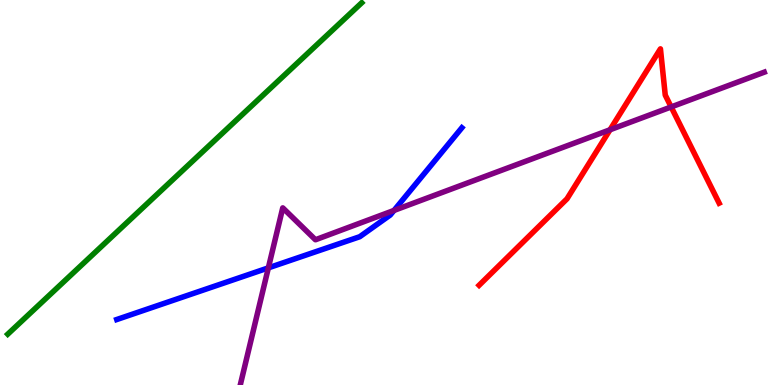[{'lines': ['blue', 'red'], 'intersections': []}, {'lines': ['green', 'red'], 'intersections': []}, {'lines': ['purple', 'red'], 'intersections': [{'x': 7.87, 'y': 6.63}, {'x': 8.66, 'y': 7.22}]}, {'lines': ['blue', 'green'], 'intersections': []}, {'lines': ['blue', 'purple'], 'intersections': [{'x': 3.46, 'y': 3.04}, {'x': 5.08, 'y': 4.53}]}, {'lines': ['green', 'purple'], 'intersections': []}]